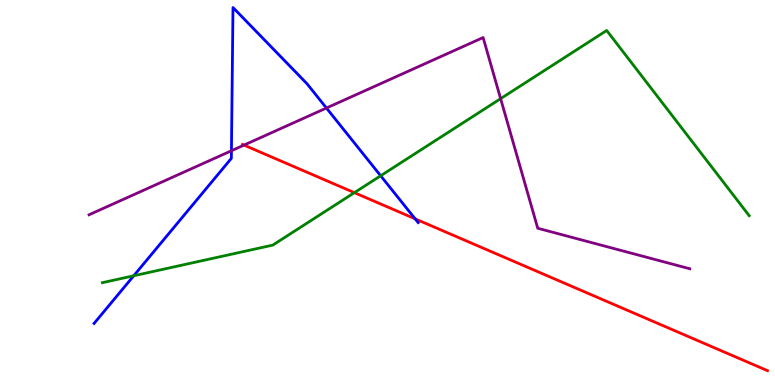[{'lines': ['blue', 'red'], 'intersections': [{'x': 5.36, 'y': 4.32}]}, {'lines': ['green', 'red'], 'intersections': [{'x': 4.57, 'y': 5.0}]}, {'lines': ['purple', 'red'], 'intersections': [{'x': 3.15, 'y': 6.23}]}, {'lines': ['blue', 'green'], 'intersections': [{'x': 1.73, 'y': 2.84}, {'x': 4.91, 'y': 5.43}]}, {'lines': ['blue', 'purple'], 'intersections': [{'x': 2.99, 'y': 6.08}, {'x': 4.21, 'y': 7.19}]}, {'lines': ['green', 'purple'], 'intersections': [{'x': 6.46, 'y': 7.44}]}]